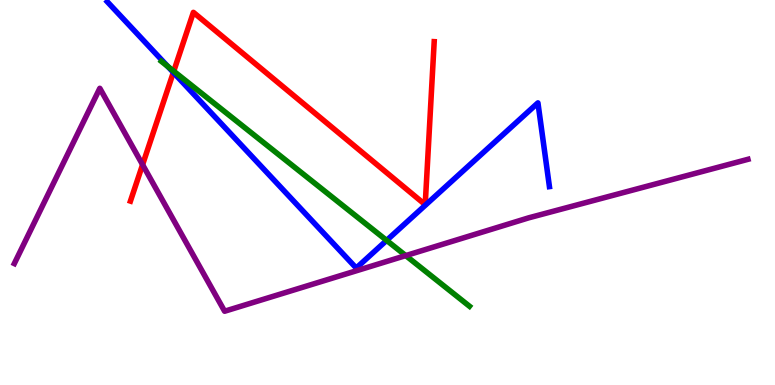[{'lines': ['blue', 'red'], 'intersections': [{'x': 2.24, 'y': 8.12}]}, {'lines': ['green', 'red'], 'intersections': [{'x': 2.24, 'y': 8.15}]}, {'lines': ['purple', 'red'], 'intersections': [{'x': 1.84, 'y': 5.72}]}, {'lines': ['blue', 'green'], 'intersections': [{'x': 2.16, 'y': 8.27}, {'x': 4.99, 'y': 3.76}]}, {'lines': ['blue', 'purple'], 'intersections': []}, {'lines': ['green', 'purple'], 'intersections': [{'x': 5.24, 'y': 3.36}]}]